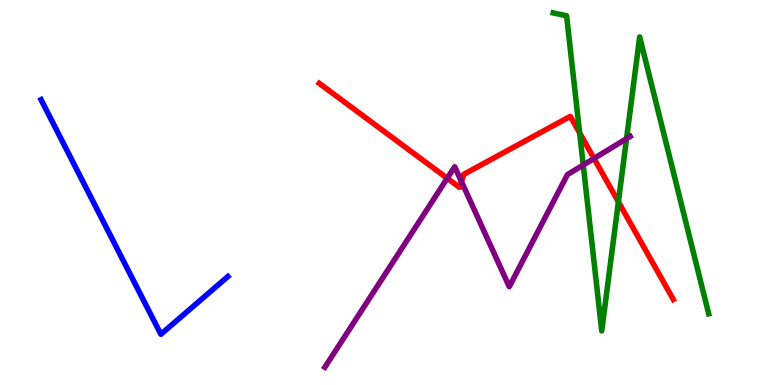[{'lines': ['blue', 'red'], 'intersections': []}, {'lines': ['green', 'red'], 'intersections': [{'x': 7.48, 'y': 6.55}, {'x': 7.98, 'y': 4.76}]}, {'lines': ['purple', 'red'], 'intersections': [{'x': 5.77, 'y': 5.37}, {'x': 5.95, 'y': 5.28}, {'x': 7.66, 'y': 5.88}]}, {'lines': ['blue', 'green'], 'intersections': []}, {'lines': ['blue', 'purple'], 'intersections': []}, {'lines': ['green', 'purple'], 'intersections': [{'x': 7.53, 'y': 5.71}, {'x': 8.08, 'y': 6.4}]}]